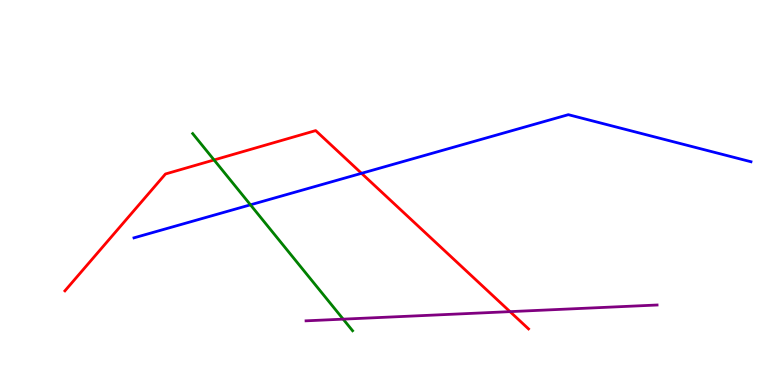[{'lines': ['blue', 'red'], 'intersections': [{'x': 4.66, 'y': 5.5}]}, {'lines': ['green', 'red'], 'intersections': [{'x': 2.76, 'y': 5.85}]}, {'lines': ['purple', 'red'], 'intersections': [{'x': 6.58, 'y': 1.91}]}, {'lines': ['blue', 'green'], 'intersections': [{'x': 3.23, 'y': 4.68}]}, {'lines': ['blue', 'purple'], 'intersections': []}, {'lines': ['green', 'purple'], 'intersections': [{'x': 4.43, 'y': 1.71}]}]